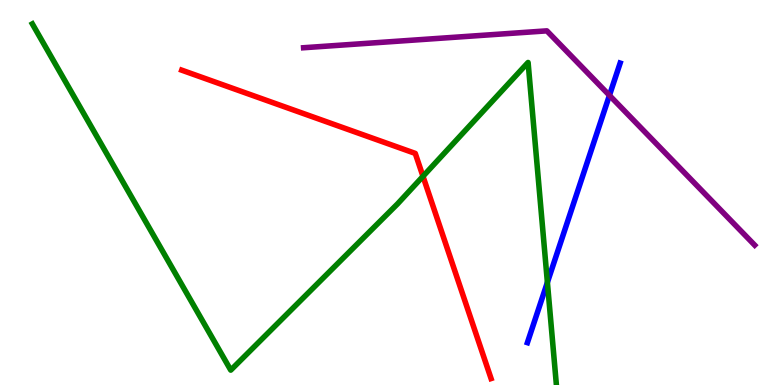[{'lines': ['blue', 'red'], 'intersections': []}, {'lines': ['green', 'red'], 'intersections': [{'x': 5.46, 'y': 5.42}]}, {'lines': ['purple', 'red'], 'intersections': []}, {'lines': ['blue', 'green'], 'intersections': [{'x': 7.06, 'y': 2.66}]}, {'lines': ['blue', 'purple'], 'intersections': [{'x': 7.86, 'y': 7.52}]}, {'lines': ['green', 'purple'], 'intersections': []}]